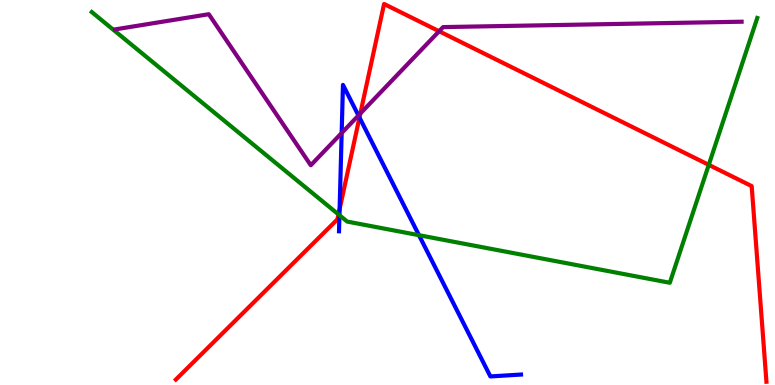[{'lines': ['blue', 'red'], 'intersections': [{'x': 4.38, 'y': 4.57}, {'x': 4.64, 'y': 6.95}]}, {'lines': ['green', 'red'], 'intersections': [{'x': 4.37, 'y': 4.43}, {'x': 9.15, 'y': 5.72}]}, {'lines': ['purple', 'red'], 'intersections': [{'x': 4.65, 'y': 7.05}, {'x': 5.67, 'y': 9.19}]}, {'lines': ['blue', 'green'], 'intersections': [{'x': 4.38, 'y': 4.41}, {'x': 5.41, 'y': 3.89}]}, {'lines': ['blue', 'purple'], 'intersections': [{'x': 4.41, 'y': 6.55}, {'x': 4.63, 'y': 7.0}]}, {'lines': ['green', 'purple'], 'intersections': []}]